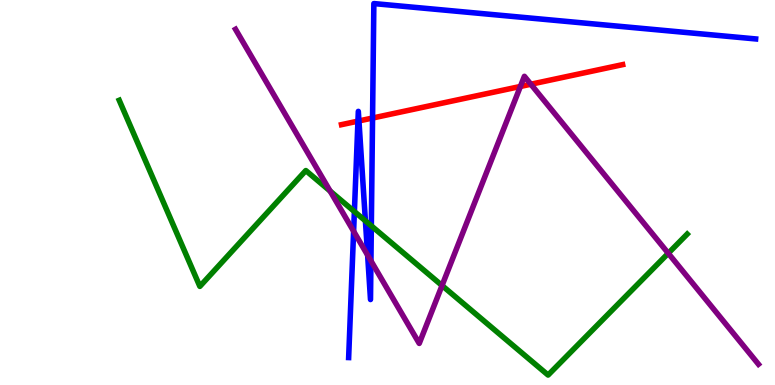[{'lines': ['blue', 'red'], 'intersections': [{'x': 4.62, 'y': 6.85}, {'x': 4.63, 'y': 6.86}, {'x': 4.81, 'y': 6.93}]}, {'lines': ['green', 'red'], 'intersections': []}, {'lines': ['purple', 'red'], 'intersections': [{'x': 6.71, 'y': 7.75}, {'x': 6.85, 'y': 7.81}]}, {'lines': ['blue', 'green'], 'intersections': [{'x': 4.57, 'y': 4.51}, {'x': 4.71, 'y': 4.26}, {'x': 4.79, 'y': 4.13}]}, {'lines': ['blue', 'purple'], 'intersections': [{'x': 4.56, 'y': 3.99}, {'x': 4.74, 'y': 3.37}, {'x': 4.79, 'y': 3.23}]}, {'lines': ['green', 'purple'], 'intersections': [{'x': 4.26, 'y': 5.04}, {'x': 5.7, 'y': 2.58}, {'x': 8.62, 'y': 3.42}]}]